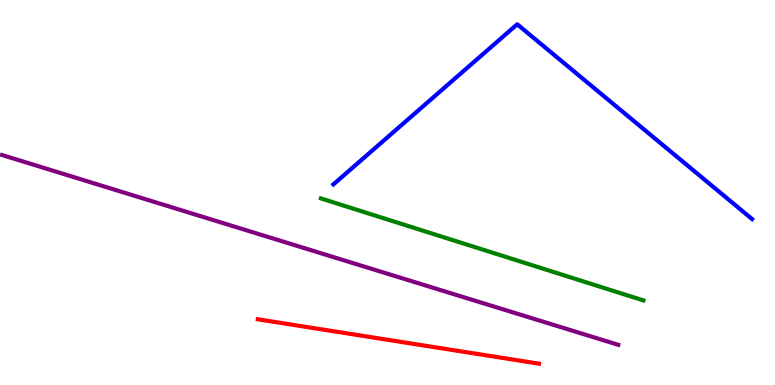[{'lines': ['blue', 'red'], 'intersections': []}, {'lines': ['green', 'red'], 'intersections': []}, {'lines': ['purple', 'red'], 'intersections': []}, {'lines': ['blue', 'green'], 'intersections': []}, {'lines': ['blue', 'purple'], 'intersections': []}, {'lines': ['green', 'purple'], 'intersections': []}]